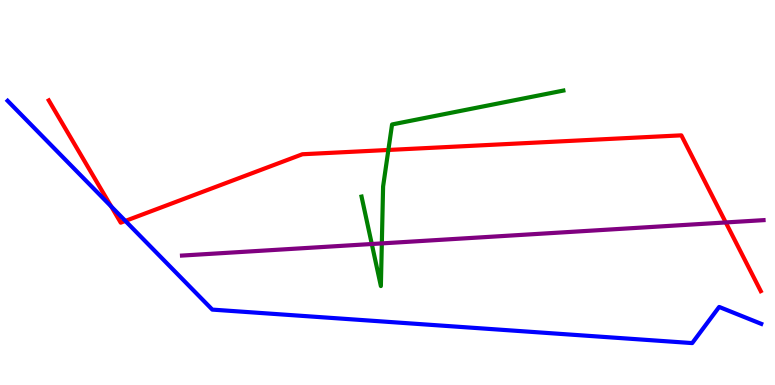[{'lines': ['blue', 'red'], 'intersections': [{'x': 1.44, 'y': 4.64}, {'x': 1.62, 'y': 4.26}]}, {'lines': ['green', 'red'], 'intersections': [{'x': 5.01, 'y': 6.1}]}, {'lines': ['purple', 'red'], 'intersections': [{'x': 9.36, 'y': 4.22}]}, {'lines': ['blue', 'green'], 'intersections': []}, {'lines': ['blue', 'purple'], 'intersections': []}, {'lines': ['green', 'purple'], 'intersections': [{'x': 4.8, 'y': 3.66}, {'x': 4.93, 'y': 3.68}]}]